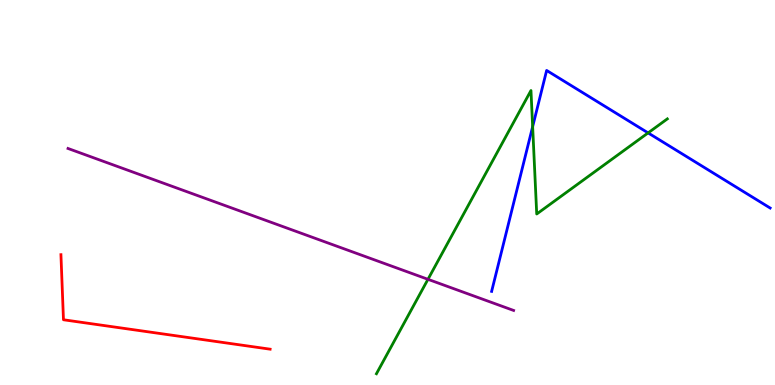[{'lines': ['blue', 'red'], 'intersections': []}, {'lines': ['green', 'red'], 'intersections': []}, {'lines': ['purple', 'red'], 'intersections': []}, {'lines': ['blue', 'green'], 'intersections': [{'x': 6.87, 'y': 6.71}, {'x': 8.36, 'y': 6.55}]}, {'lines': ['blue', 'purple'], 'intersections': []}, {'lines': ['green', 'purple'], 'intersections': [{'x': 5.52, 'y': 2.75}]}]